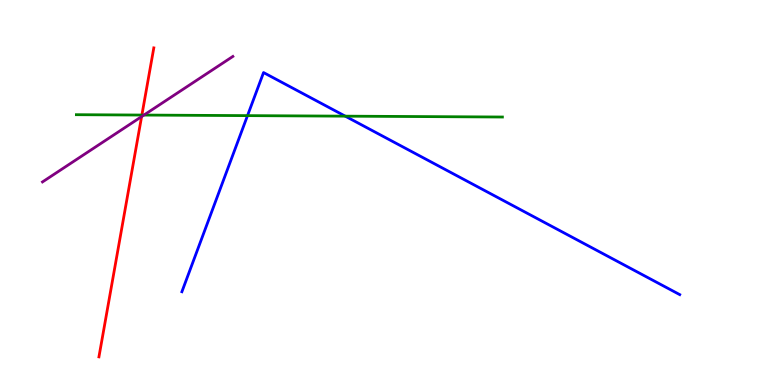[{'lines': ['blue', 'red'], 'intersections': []}, {'lines': ['green', 'red'], 'intersections': [{'x': 1.83, 'y': 7.01}]}, {'lines': ['purple', 'red'], 'intersections': [{'x': 1.83, 'y': 6.97}]}, {'lines': ['blue', 'green'], 'intersections': [{'x': 3.19, 'y': 7.0}, {'x': 4.45, 'y': 6.98}]}, {'lines': ['blue', 'purple'], 'intersections': []}, {'lines': ['green', 'purple'], 'intersections': [{'x': 1.86, 'y': 7.01}]}]